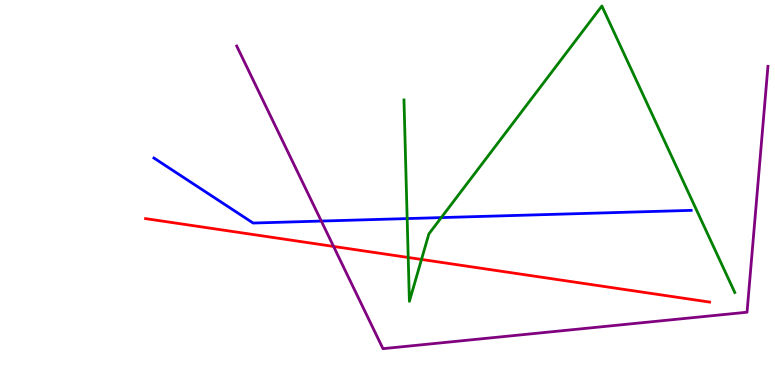[{'lines': ['blue', 'red'], 'intersections': []}, {'lines': ['green', 'red'], 'intersections': [{'x': 5.27, 'y': 3.31}, {'x': 5.44, 'y': 3.26}]}, {'lines': ['purple', 'red'], 'intersections': [{'x': 4.3, 'y': 3.6}]}, {'lines': ['blue', 'green'], 'intersections': [{'x': 5.25, 'y': 4.32}, {'x': 5.69, 'y': 4.35}]}, {'lines': ['blue', 'purple'], 'intersections': [{'x': 4.15, 'y': 4.26}]}, {'lines': ['green', 'purple'], 'intersections': []}]